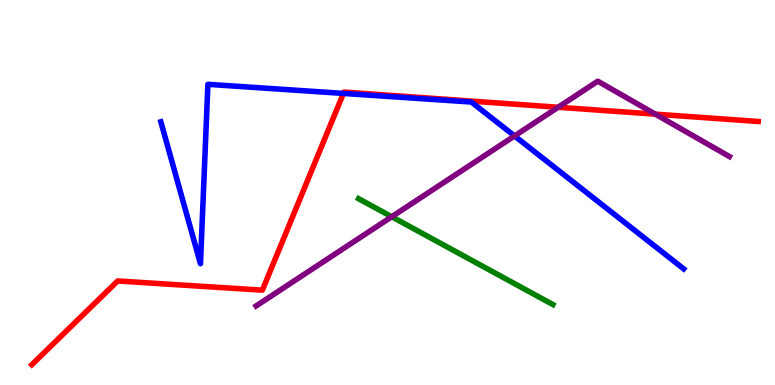[{'lines': ['blue', 'red'], 'intersections': [{'x': 4.43, 'y': 7.57}]}, {'lines': ['green', 'red'], 'intersections': []}, {'lines': ['purple', 'red'], 'intersections': [{'x': 7.2, 'y': 7.21}, {'x': 8.46, 'y': 7.03}]}, {'lines': ['blue', 'green'], 'intersections': []}, {'lines': ['blue', 'purple'], 'intersections': [{'x': 6.64, 'y': 6.47}]}, {'lines': ['green', 'purple'], 'intersections': [{'x': 5.05, 'y': 4.37}]}]